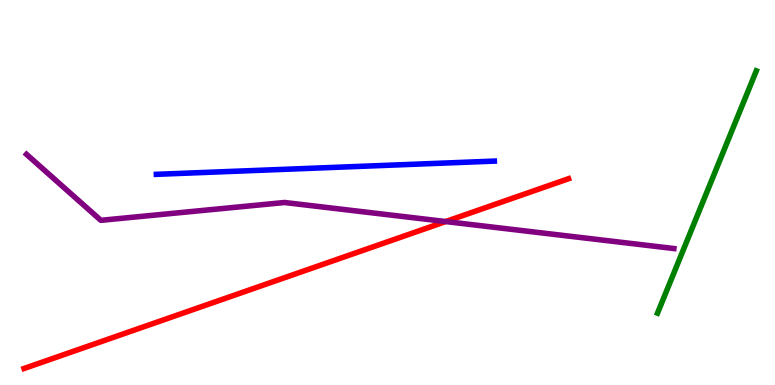[{'lines': ['blue', 'red'], 'intersections': []}, {'lines': ['green', 'red'], 'intersections': []}, {'lines': ['purple', 'red'], 'intersections': [{'x': 5.75, 'y': 4.25}]}, {'lines': ['blue', 'green'], 'intersections': []}, {'lines': ['blue', 'purple'], 'intersections': []}, {'lines': ['green', 'purple'], 'intersections': []}]